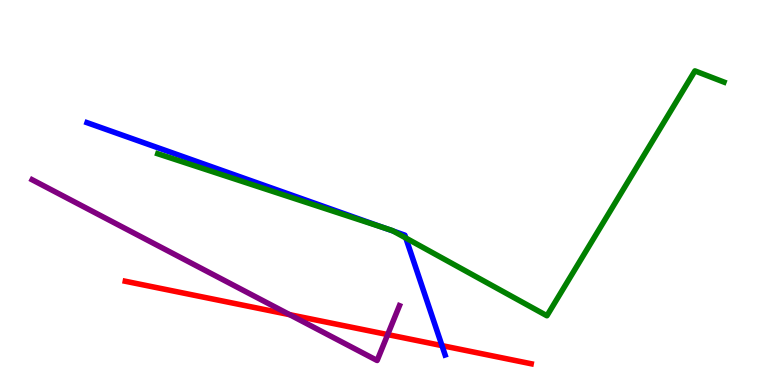[{'lines': ['blue', 'red'], 'intersections': [{'x': 5.7, 'y': 1.02}]}, {'lines': ['green', 'red'], 'intersections': []}, {'lines': ['purple', 'red'], 'intersections': [{'x': 3.74, 'y': 1.83}, {'x': 5.0, 'y': 1.31}]}, {'lines': ['blue', 'green'], 'intersections': [{'x': 4.97, 'y': 4.07}, {'x': 5.07, 'y': 4.0}, {'x': 5.24, 'y': 3.82}]}, {'lines': ['blue', 'purple'], 'intersections': []}, {'lines': ['green', 'purple'], 'intersections': []}]